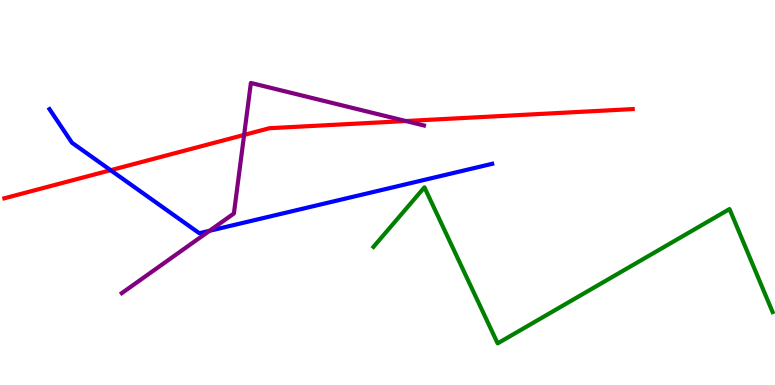[{'lines': ['blue', 'red'], 'intersections': [{'x': 1.43, 'y': 5.58}]}, {'lines': ['green', 'red'], 'intersections': []}, {'lines': ['purple', 'red'], 'intersections': [{'x': 3.15, 'y': 6.5}, {'x': 5.24, 'y': 6.86}]}, {'lines': ['blue', 'green'], 'intersections': []}, {'lines': ['blue', 'purple'], 'intersections': [{'x': 2.7, 'y': 4.01}]}, {'lines': ['green', 'purple'], 'intersections': []}]